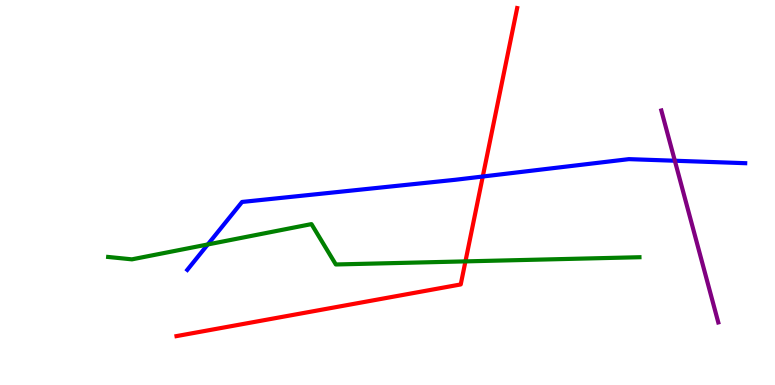[{'lines': ['blue', 'red'], 'intersections': [{'x': 6.23, 'y': 5.42}]}, {'lines': ['green', 'red'], 'intersections': [{'x': 6.01, 'y': 3.21}]}, {'lines': ['purple', 'red'], 'intersections': []}, {'lines': ['blue', 'green'], 'intersections': [{'x': 2.68, 'y': 3.65}]}, {'lines': ['blue', 'purple'], 'intersections': [{'x': 8.71, 'y': 5.82}]}, {'lines': ['green', 'purple'], 'intersections': []}]